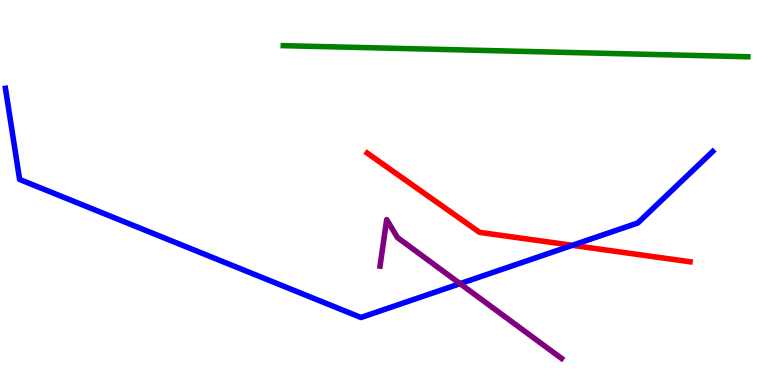[{'lines': ['blue', 'red'], 'intersections': [{'x': 7.39, 'y': 3.63}]}, {'lines': ['green', 'red'], 'intersections': []}, {'lines': ['purple', 'red'], 'intersections': []}, {'lines': ['blue', 'green'], 'intersections': []}, {'lines': ['blue', 'purple'], 'intersections': [{'x': 5.94, 'y': 2.63}]}, {'lines': ['green', 'purple'], 'intersections': []}]